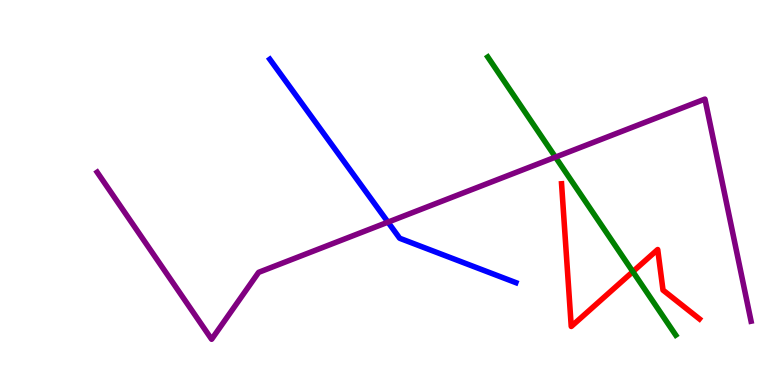[{'lines': ['blue', 'red'], 'intersections': []}, {'lines': ['green', 'red'], 'intersections': [{'x': 8.17, 'y': 2.94}]}, {'lines': ['purple', 'red'], 'intersections': []}, {'lines': ['blue', 'green'], 'intersections': []}, {'lines': ['blue', 'purple'], 'intersections': [{'x': 5.01, 'y': 4.23}]}, {'lines': ['green', 'purple'], 'intersections': [{'x': 7.17, 'y': 5.92}]}]